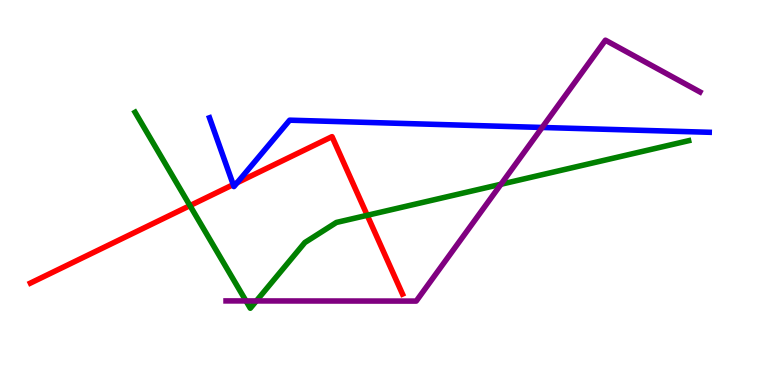[{'lines': ['blue', 'red'], 'intersections': [{'x': 3.01, 'y': 5.2}, {'x': 3.06, 'y': 5.25}]}, {'lines': ['green', 'red'], 'intersections': [{'x': 2.45, 'y': 4.66}, {'x': 4.74, 'y': 4.41}]}, {'lines': ['purple', 'red'], 'intersections': []}, {'lines': ['blue', 'green'], 'intersections': []}, {'lines': ['blue', 'purple'], 'intersections': [{'x': 7.0, 'y': 6.69}]}, {'lines': ['green', 'purple'], 'intersections': [{'x': 3.17, 'y': 2.18}, {'x': 3.31, 'y': 2.18}, {'x': 6.46, 'y': 5.21}]}]